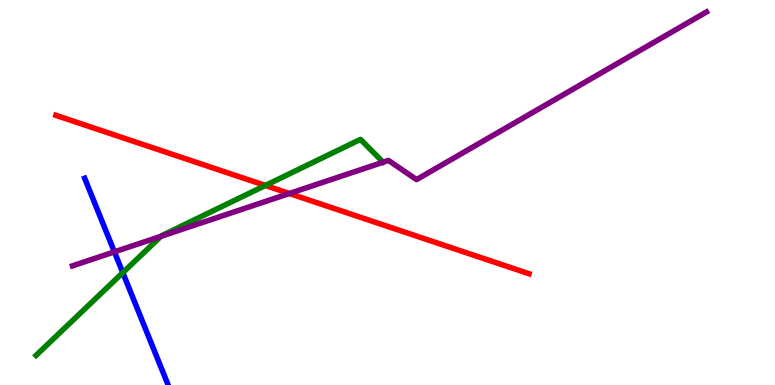[{'lines': ['blue', 'red'], 'intersections': []}, {'lines': ['green', 'red'], 'intersections': [{'x': 3.42, 'y': 5.18}]}, {'lines': ['purple', 'red'], 'intersections': [{'x': 3.73, 'y': 4.97}]}, {'lines': ['blue', 'green'], 'intersections': [{'x': 1.58, 'y': 2.92}]}, {'lines': ['blue', 'purple'], 'intersections': [{'x': 1.48, 'y': 3.46}]}, {'lines': ['green', 'purple'], 'intersections': [{'x': 2.08, 'y': 3.86}]}]